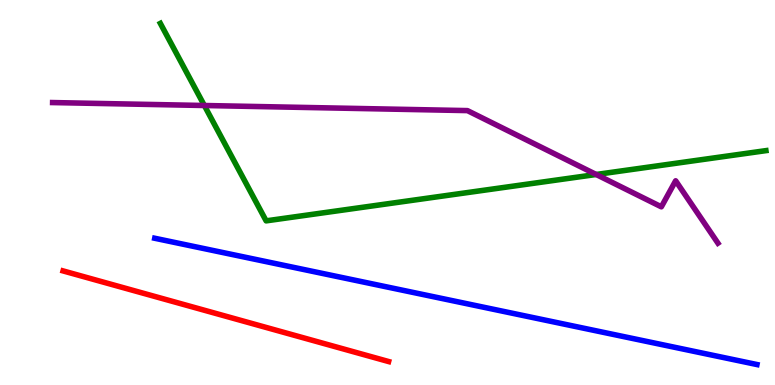[{'lines': ['blue', 'red'], 'intersections': []}, {'lines': ['green', 'red'], 'intersections': []}, {'lines': ['purple', 'red'], 'intersections': []}, {'lines': ['blue', 'green'], 'intersections': []}, {'lines': ['blue', 'purple'], 'intersections': []}, {'lines': ['green', 'purple'], 'intersections': [{'x': 2.64, 'y': 7.26}, {'x': 7.69, 'y': 5.47}]}]